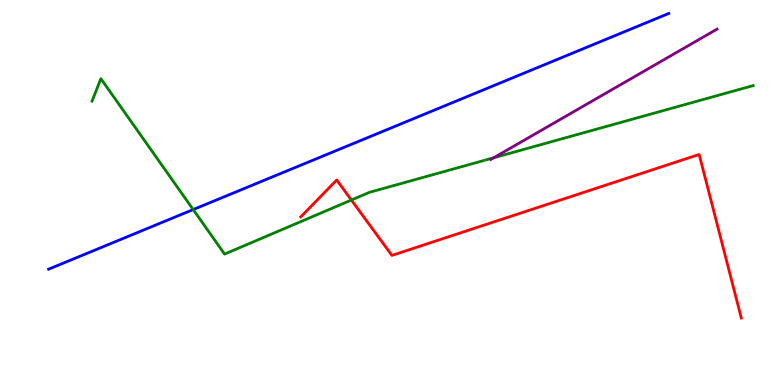[{'lines': ['blue', 'red'], 'intersections': []}, {'lines': ['green', 'red'], 'intersections': [{'x': 4.53, 'y': 4.8}]}, {'lines': ['purple', 'red'], 'intersections': []}, {'lines': ['blue', 'green'], 'intersections': [{'x': 2.49, 'y': 4.56}]}, {'lines': ['blue', 'purple'], 'intersections': []}, {'lines': ['green', 'purple'], 'intersections': [{'x': 6.37, 'y': 5.9}]}]